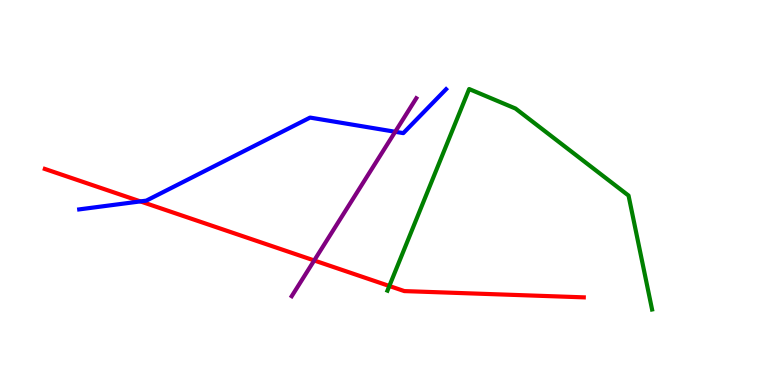[{'lines': ['blue', 'red'], 'intersections': [{'x': 1.81, 'y': 4.77}]}, {'lines': ['green', 'red'], 'intersections': [{'x': 5.02, 'y': 2.57}]}, {'lines': ['purple', 'red'], 'intersections': [{'x': 4.05, 'y': 3.23}]}, {'lines': ['blue', 'green'], 'intersections': []}, {'lines': ['blue', 'purple'], 'intersections': [{'x': 5.1, 'y': 6.58}]}, {'lines': ['green', 'purple'], 'intersections': []}]